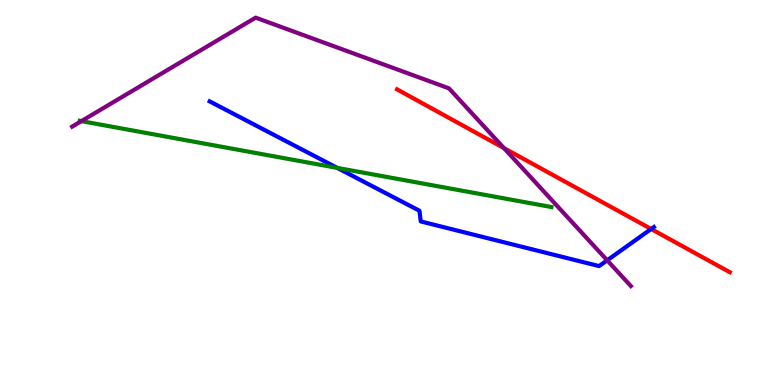[{'lines': ['blue', 'red'], 'intersections': [{'x': 8.4, 'y': 4.05}]}, {'lines': ['green', 'red'], 'intersections': []}, {'lines': ['purple', 'red'], 'intersections': [{'x': 6.5, 'y': 6.15}]}, {'lines': ['blue', 'green'], 'intersections': [{'x': 4.35, 'y': 5.64}]}, {'lines': ['blue', 'purple'], 'intersections': [{'x': 7.83, 'y': 3.24}]}, {'lines': ['green', 'purple'], 'intersections': [{'x': 1.05, 'y': 6.85}]}]